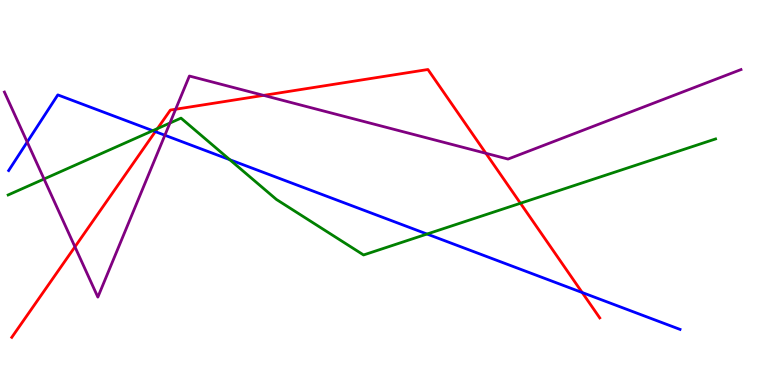[{'lines': ['blue', 'red'], 'intersections': [{'x': 2.0, 'y': 6.58}, {'x': 7.51, 'y': 2.4}]}, {'lines': ['green', 'red'], 'intersections': [{'x': 2.03, 'y': 6.66}, {'x': 6.72, 'y': 4.72}]}, {'lines': ['purple', 'red'], 'intersections': [{'x': 0.967, 'y': 3.59}, {'x': 2.27, 'y': 7.16}, {'x': 3.4, 'y': 7.52}, {'x': 6.27, 'y': 6.02}]}, {'lines': ['blue', 'green'], 'intersections': [{'x': 1.97, 'y': 6.61}, {'x': 2.96, 'y': 5.85}, {'x': 5.51, 'y': 3.92}]}, {'lines': ['blue', 'purple'], 'intersections': [{'x': 0.351, 'y': 6.31}, {'x': 2.13, 'y': 6.49}]}, {'lines': ['green', 'purple'], 'intersections': [{'x': 0.568, 'y': 5.35}, {'x': 2.19, 'y': 6.8}]}]